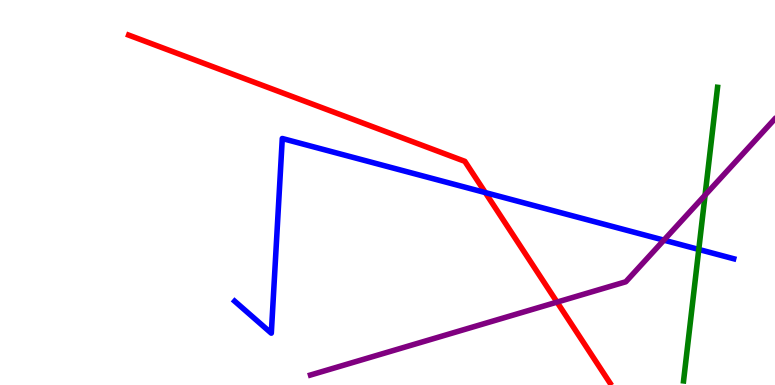[{'lines': ['blue', 'red'], 'intersections': [{'x': 6.26, 'y': 5.0}]}, {'lines': ['green', 'red'], 'intersections': []}, {'lines': ['purple', 'red'], 'intersections': [{'x': 7.19, 'y': 2.15}]}, {'lines': ['blue', 'green'], 'intersections': [{'x': 9.02, 'y': 3.52}]}, {'lines': ['blue', 'purple'], 'intersections': [{'x': 8.57, 'y': 3.76}]}, {'lines': ['green', 'purple'], 'intersections': [{'x': 9.1, 'y': 4.93}]}]